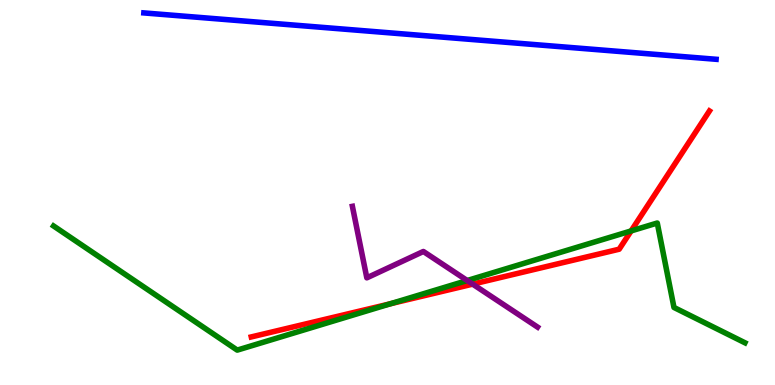[{'lines': ['blue', 'red'], 'intersections': []}, {'lines': ['green', 'red'], 'intersections': [{'x': 5.04, 'y': 2.11}, {'x': 8.14, 'y': 4.0}]}, {'lines': ['purple', 'red'], 'intersections': [{'x': 6.1, 'y': 2.62}]}, {'lines': ['blue', 'green'], 'intersections': []}, {'lines': ['blue', 'purple'], 'intersections': []}, {'lines': ['green', 'purple'], 'intersections': [{'x': 6.03, 'y': 2.71}]}]